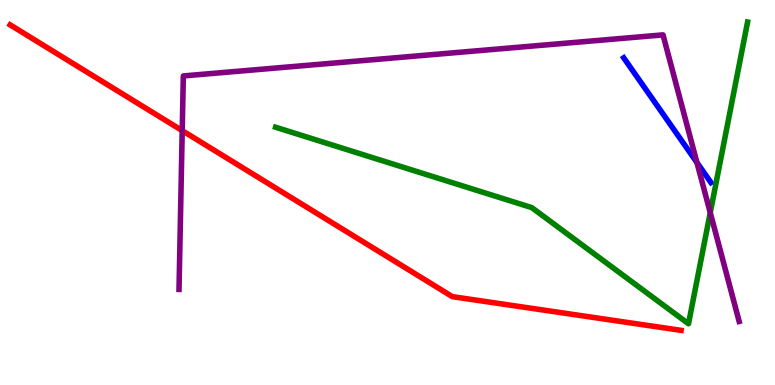[{'lines': ['blue', 'red'], 'intersections': []}, {'lines': ['green', 'red'], 'intersections': []}, {'lines': ['purple', 'red'], 'intersections': [{'x': 2.35, 'y': 6.61}]}, {'lines': ['blue', 'green'], 'intersections': []}, {'lines': ['blue', 'purple'], 'intersections': [{'x': 8.99, 'y': 5.78}]}, {'lines': ['green', 'purple'], 'intersections': [{'x': 9.16, 'y': 4.48}]}]